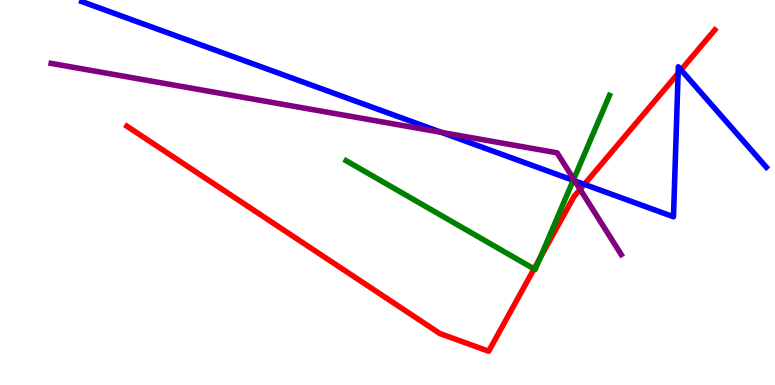[{'lines': ['blue', 'red'], 'intersections': [{'x': 7.54, 'y': 5.21}, {'x': 8.75, 'y': 8.1}, {'x': 8.79, 'y': 8.18}]}, {'lines': ['green', 'red'], 'intersections': [{'x': 6.89, 'y': 3.02}, {'x': 6.97, 'y': 3.3}]}, {'lines': ['purple', 'red'], 'intersections': [{'x': 7.49, 'y': 5.08}]}, {'lines': ['blue', 'green'], 'intersections': [{'x': 7.4, 'y': 5.32}]}, {'lines': ['blue', 'purple'], 'intersections': [{'x': 5.7, 'y': 6.56}, {'x': 7.42, 'y': 5.3}]}, {'lines': ['green', 'purple'], 'intersections': [{'x': 7.4, 'y': 5.35}]}]